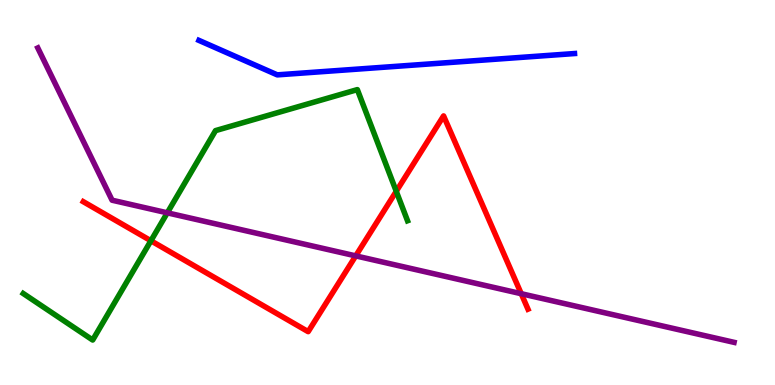[{'lines': ['blue', 'red'], 'intersections': []}, {'lines': ['green', 'red'], 'intersections': [{'x': 1.95, 'y': 3.75}, {'x': 5.11, 'y': 5.03}]}, {'lines': ['purple', 'red'], 'intersections': [{'x': 4.59, 'y': 3.35}, {'x': 6.73, 'y': 2.37}]}, {'lines': ['blue', 'green'], 'intersections': []}, {'lines': ['blue', 'purple'], 'intersections': []}, {'lines': ['green', 'purple'], 'intersections': [{'x': 2.16, 'y': 4.47}]}]